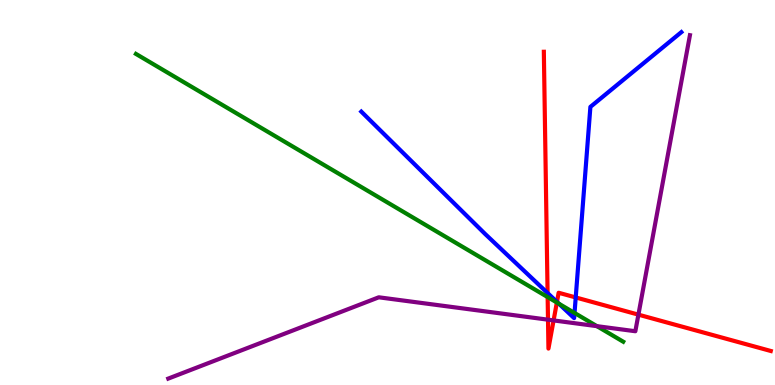[{'lines': ['blue', 'red'], 'intersections': [{'x': 7.07, 'y': 2.39}, {'x': 7.19, 'y': 2.16}, {'x': 7.43, 'y': 2.27}]}, {'lines': ['green', 'red'], 'intersections': [{'x': 7.07, 'y': 2.28}, {'x': 7.19, 'y': 2.14}]}, {'lines': ['purple', 'red'], 'intersections': [{'x': 7.07, 'y': 1.7}, {'x': 7.14, 'y': 1.68}, {'x': 8.24, 'y': 1.83}]}, {'lines': ['blue', 'green'], 'intersections': [{'x': 7.21, 'y': 2.11}, {'x': 7.41, 'y': 1.87}]}, {'lines': ['blue', 'purple'], 'intersections': []}, {'lines': ['green', 'purple'], 'intersections': [{'x': 7.7, 'y': 1.53}]}]